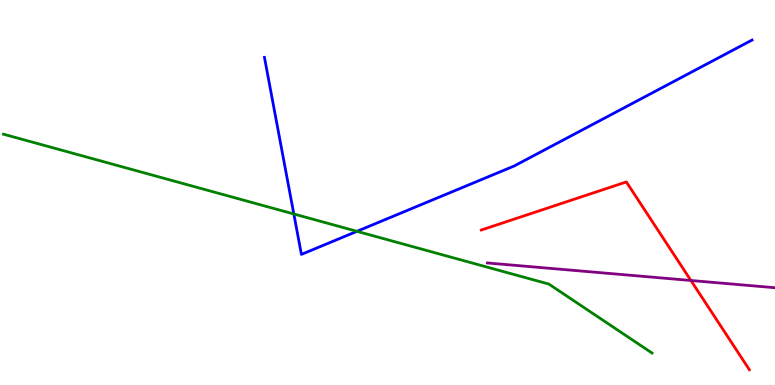[{'lines': ['blue', 'red'], 'intersections': []}, {'lines': ['green', 'red'], 'intersections': []}, {'lines': ['purple', 'red'], 'intersections': [{'x': 8.91, 'y': 2.71}]}, {'lines': ['blue', 'green'], 'intersections': [{'x': 3.79, 'y': 4.44}, {'x': 4.61, 'y': 3.99}]}, {'lines': ['blue', 'purple'], 'intersections': []}, {'lines': ['green', 'purple'], 'intersections': []}]